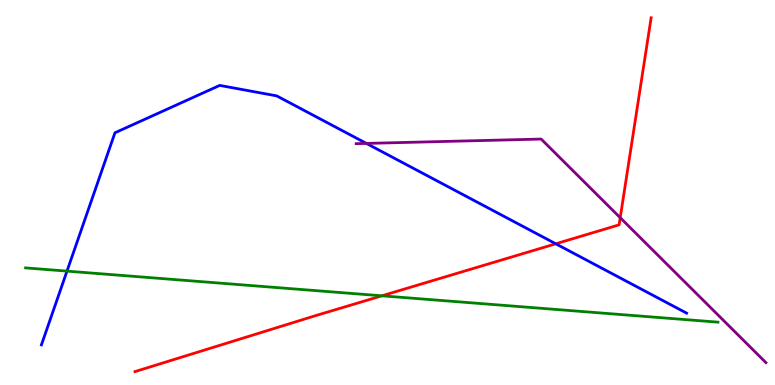[{'lines': ['blue', 'red'], 'intersections': [{'x': 7.17, 'y': 3.67}]}, {'lines': ['green', 'red'], 'intersections': [{'x': 4.93, 'y': 2.32}]}, {'lines': ['purple', 'red'], 'intersections': [{'x': 8.0, 'y': 4.35}]}, {'lines': ['blue', 'green'], 'intersections': [{'x': 0.864, 'y': 2.96}]}, {'lines': ['blue', 'purple'], 'intersections': [{'x': 4.73, 'y': 6.28}]}, {'lines': ['green', 'purple'], 'intersections': []}]